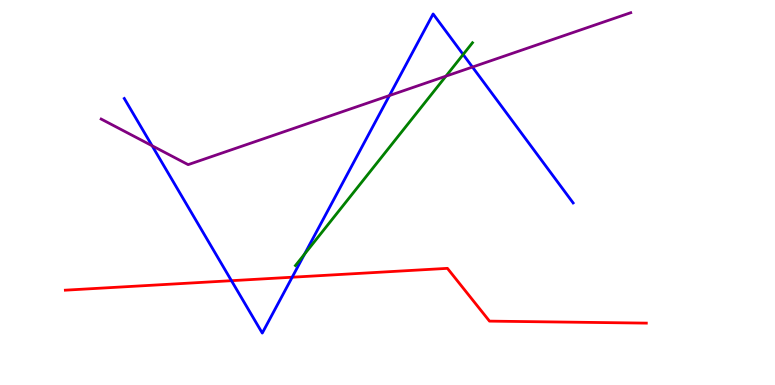[{'lines': ['blue', 'red'], 'intersections': [{'x': 2.99, 'y': 2.71}, {'x': 3.77, 'y': 2.8}]}, {'lines': ['green', 'red'], 'intersections': []}, {'lines': ['purple', 'red'], 'intersections': []}, {'lines': ['blue', 'green'], 'intersections': [{'x': 3.93, 'y': 3.4}, {'x': 5.98, 'y': 8.58}]}, {'lines': ['blue', 'purple'], 'intersections': [{'x': 1.96, 'y': 6.21}, {'x': 5.03, 'y': 7.52}, {'x': 6.1, 'y': 8.26}]}, {'lines': ['green', 'purple'], 'intersections': [{'x': 5.75, 'y': 8.02}]}]